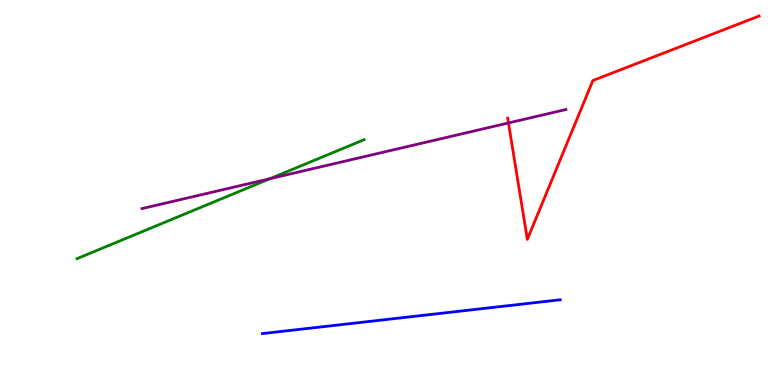[{'lines': ['blue', 'red'], 'intersections': []}, {'lines': ['green', 'red'], 'intersections': []}, {'lines': ['purple', 'red'], 'intersections': [{'x': 6.56, 'y': 6.81}]}, {'lines': ['blue', 'green'], 'intersections': []}, {'lines': ['blue', 'purple'], 'intersections': []}, {'lines': ['green', 'purple'], 'intersections': [{'x': 3.48, 'y': 5.36}]}]